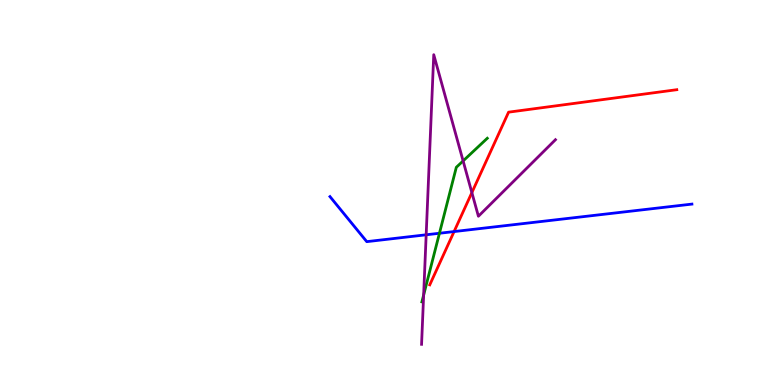[{'lines': ['blue', 'red'], 'intersections': [{'x': 5.86, 'y': 3.99}]}, {'lines': ['green', 'red'], 'intersections': []}, {'lines': ['purple', 'red'], 'intersections': [{'x': 6.09, 'y': 5.0}]}, {'lines': ['blue', 'green'], 'intersections': [{'x': 5.67, 'y': 3.94}]}, {'lines': ['blue', 'purple'], 'intersections': [{'x': 5.5, 'y': 3.9}]}, {'lines': ['green', 'purple'], 'intersections': [{'x': 5.47, 'y': 2.34}, {'x': 5.98, 'y': 5.82}]}]